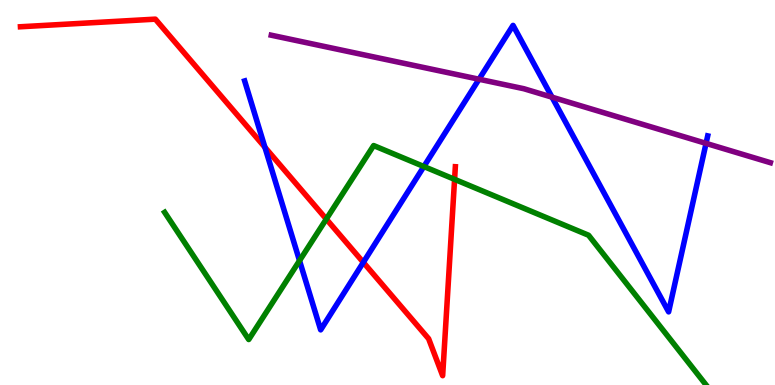[{'lines': ['blue', 'red'], 'intersections': [{'x': 3.42, 'y': 6.17}, {'x': 4.69, 'y': 3.19}]}, {'lines': ['green', 'red'], 'intersections': [{'x': 4.21, 'y': 4.31}, {'x': 5.87, 'y': 5.34}]}, {'lines': ['purple', 'red'], 'intersections': []}, {'lines': ['blue', 'green'], 'intersections': [{'x': 3.86, 'y': 3.23}, {'x': 5.47, 'y': 5.67}]}, {'lines': ['blue', 'purple'], 'intersections': [{'x': 6.18, 'y': 7.94}, {'x': 7.12, 'y': 7.48}, {'x': 9.11, 'y': 6.28}]}, {'lines': ['green', 'purple'], 'intersections': []}]